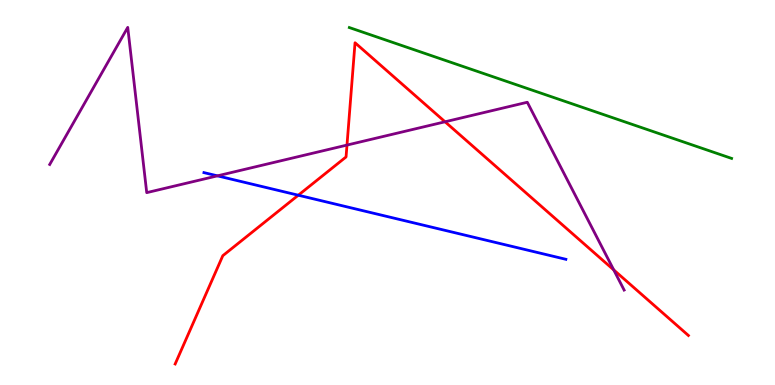[{'lines': ['blue', 'red'], 'intersections': [{'x': 3.85, 'y': 4.93}]}, {'lines': ['green', 'red'], 'intersections': []}, {'lines': ['purple', 'red'], 'intersections': [{'x': 4.48, 'y': 6.23}, {'x': 5.74, 'y': 6.84}, {'x': 7.92, 'y': 2.99}]}, {'lines': ['blue', 'green'], 'intersections': []}, {'lines': ['blue', 'purple'], 'intersections': [{'x': 2.81, 'y': 5.43}]}, {'lines': ['green', 'purple'], 'intersections': []}]